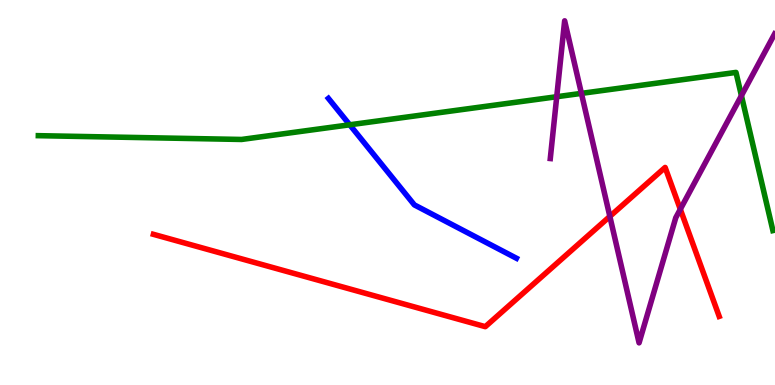[{'lines': ['blue', 'red'], 'intersections': []}, {'lines': ['green', 'red'], 'intersections': []}, {'lines': ['purple', 'red'], 'intersections': [{'x': 7.87, 'y': 4.38}, {'x': 8.78, 'y': 4.56}]}, {'lines': ['blue', 'green'], 'intersections': [{'x': 4.51, 'y': 6.76}]}, {'lines': ['blue', 'purple'], 'intersections': []}, {'lines': ['green', 'purple'], 'intersections': [{'x': 7.18, 'y': 7.49}, {'x': 7.5, 'y': 7.57}, {'x': 9.57, 'y': 7.52}]}]